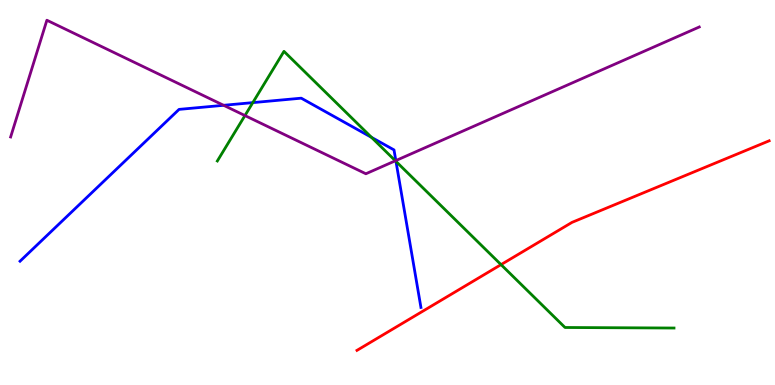[{'lines': ['blue', 'red'], 'intersections': []}, {'lines': ['green', 'red'], 'intersections': [{'x': 6.46, 'y': 3.13}]}, {'lines': ['purple', 'red'], 'intersections': []}, {'lines': ['blue', 'green'], 'intersections': [{'x': 3.26, 'y': 7.33}, {'x': 4.79, 'y': 6.43}, {'x': 5.11, 'y': 5.81}]}, {'lines': ['blue', 'purple'], 'intersections': [{'x': 2.89, 'y': 7.26}, {'x': 5.11, 'y': 5.83}]}, {'lines': ['green', 'purple'], 'intersections': [{'x': 3.16, 'y': 7.0}, {'x': 5.1, 'y': 5.82}]}]